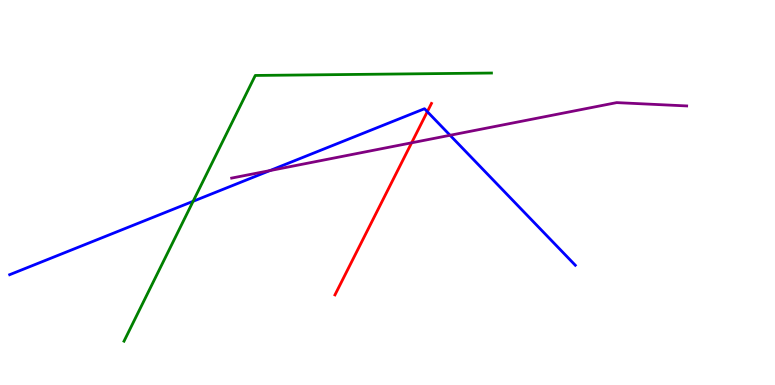[{'lines': ['blue', 'red'], 'intersections': [{'x': 5.51, 'y': 7.1}]}, {'lines': ['green', 'red'], 'intersections': []}, {'lines': ['purple', 'red'], 'intersections': [{'x': 5.31, 'y': 6.29}]}, {'lines': ['blue', 'green'], 'intersections': [{'x': 2.49, 'y': 4.77}]}, {'lines': ['blue', 'purple'], 'intersections': [{'x': 3.48, 'y': 5.57}, {'x': 5.81, 'y': 6.49}]}, {'lines': ['green', 'purple'], 'intersections': []}]